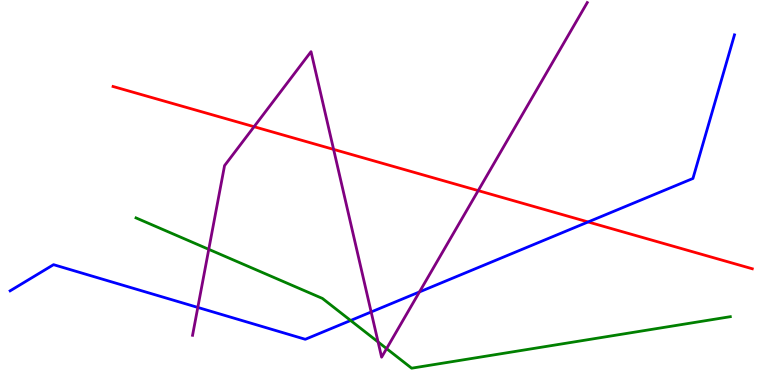[{'lines': ['blue', 'red'], 'intersections': [{'x': 7.59, 'y': 4.23}]}, {'lines': ['green', 'red'], 'intersections': []}, {'lines': ['purple', 'red'], 'intersections': [{'x': 3.28, 'y': 6.71}, {'x': 4.3, 'y': 6.12}, {'x': 6.17, 'y': 5.05}]}, {'lines': ['blue', 'green'], 'intersections': [{'x': 4.52, 'y': 1.68}]}, {'lines': ['blue', 'purple'], 'intersections': [{'x': 2.55, 'y': 2.01}, {'x': 4.79, 'y': 1.9}, {'x': 5.41, 'y': 2.42}]}, {'lines': ['green', 'purple'], 'intersections': [{'x': 2.69, 'y': 3.52}, {'x': 4.88, 'y': 1.12}, {'x': 4.99, 'y': 0.945}]}]